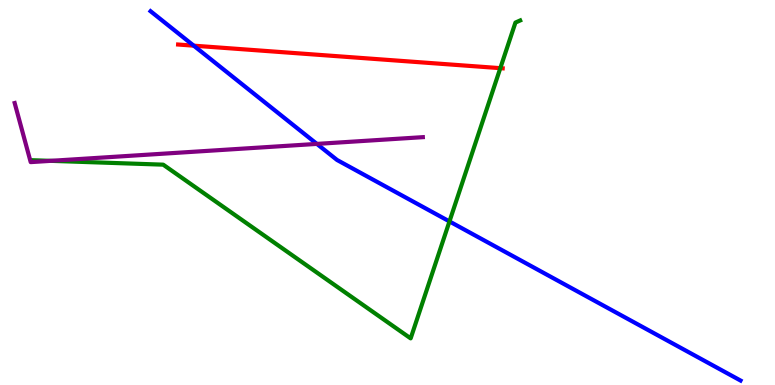[{'lines': ['blue', 'red'], 'intersections': [{'x': 2.5, 'y': 8.81}]}, {'lines': ['green', 'red'], 'intersections': [{'x': 6.46, 'y': 8.23}]}, {'lines': ['purple', 'red'], 'intersections': []}, {'lines': ['blue', 'green'], 'intersections': [{'x': 5.8, 'y': 4.25}]}, {'lines': ['blue', 'purple'], 'intersections': [{'x': 4.09, 'y': 6.26}]}, {'lines': ['green', 'purple'], 'intersections': [{'x': 0.655, 'y': 5.82}]}]